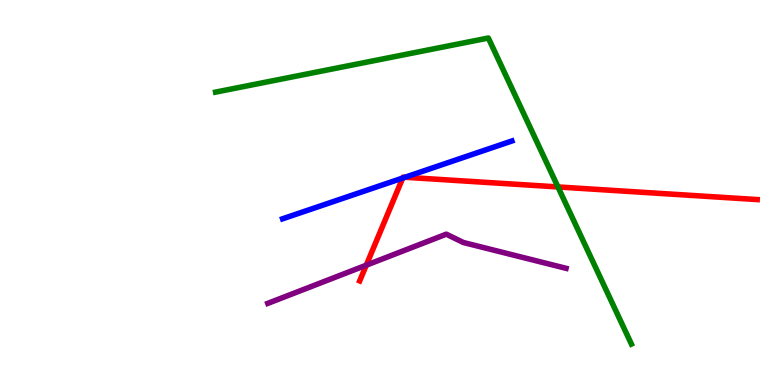[{'lines': ['blue', 'red'], 'intersections': [{'x': 5.2, 'y': 5.38}, {'x': 5.23, 'y': 5.4}]}, {'lines': ['green', 'red'], 'intersections': [{'x': 7.2, 'y': 5.14}]}, {'lines': ['purple', 'red'], 'intersections': [{'x': 4.73, 'y': 3.11}]}, {'lines': ['blue', 'green'], 'intersections': []}, {'lines': ['blue', 'purple'], 'intersections': []}, {'lines': ['green', 'purple'], 'intersections': []}]